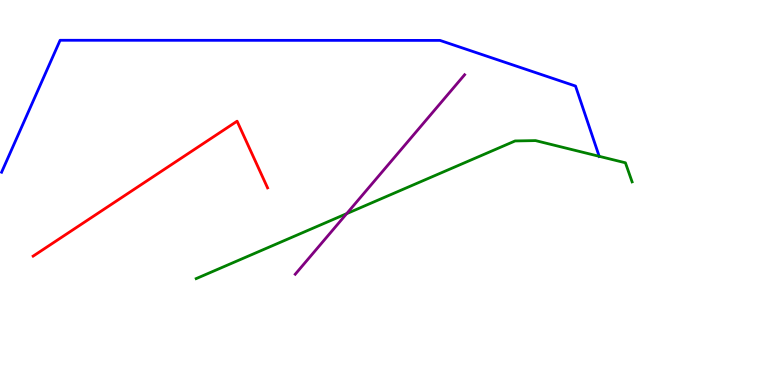[{'lines': ['blue', 'red'], 'intersections': []}, {'lines': ['green', 'red'], 'intersections': []}, {'lines': ['purple', 'red'], 'intersections': []}, {'lines': ['blue', 'green'], 'intersections': [{'x': 7.73, 'y': 5.94}]}, {'lines': ['blue', 'purple'], 'intersections': []}, {'lines': ['green', 'purple'], 'intersections': [{'x': 4.47, 'y': 4.45}]}]